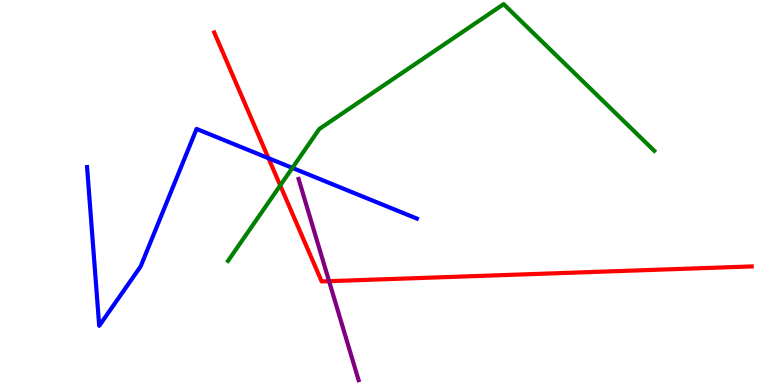[{'lines': ['blue', 'red'], 'intersections': [{'x': 3.46, 'y': 5.89}]}, {'lines': ['green', 'red'], 'intersections': [{'x': 3.62, 'y': 5.18}]}, {'lines': ['purple', 'red'], 'intersections': [{'x': 4.25, 'y': 2.7}]}, {'lines': ['blue', 'green'], 'intersections': [{'x': 3.77, 'y': 5.64}]}, {'lines': ['blue', 'purple'], 'intersections': []}, {'lines': ['green', 'purple'], 'intersections': []}]